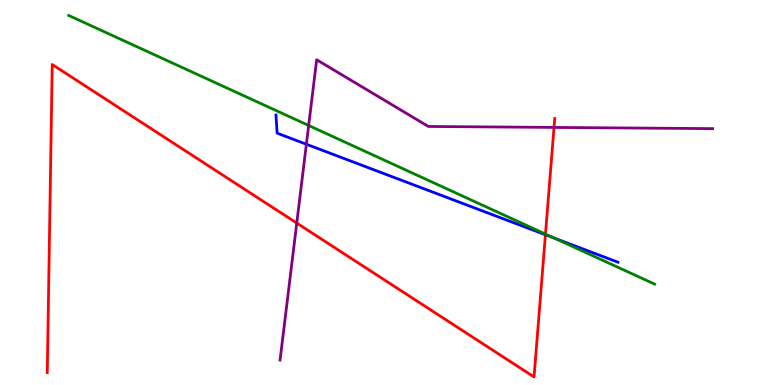[{'lines': ['blue', 'red'], 'intersections': [{'x': 7.04, 'y': 3.9}]}, {'lines': ['green', 'red'], 'intersections': [{'x': 7.04, 'y': 3.92}]}, {'lines': ['purple', 'red'], 'intersections': [{'x': 3.83, 'y': 4.21}, {'x': 7.15, 'y': 6.69}]}, {'lines': ['blue', 'green'], 'intersections': [{'x': 7.15, 'y': 3.82}]}, {'lines': ['blue', 'purple'], 'intersections': [{'x': 3.95, 'y': 6.25}]}, {'lines': ['green', 'purple'], 'intersections': [{'x': 3.98, 'y': 6.74}]}]